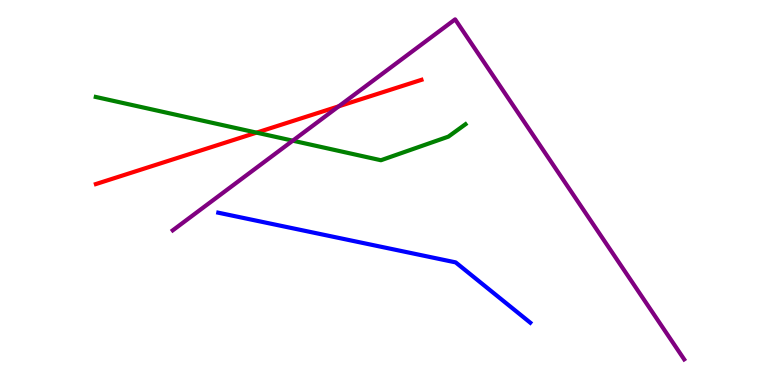[{'lines': ['blue', 'red'], 'intersections': []}, {'lines': ['green', 'red'], 'intersections': [{'x': 3.31, 'y': 6.55}]}, {'lines': ['purple', 'red'], 'intersections': [{'x': 4.37, 'y': 7.24}]}, {'lines': ['blue', 'green'], 'intersections': []}, {'lines': ['blue', 'purple'], 'intersections': []}, {'lines': ['green', 'purple'], 'intersections': [{'x': 3.78, 'y': 6.35}]}]